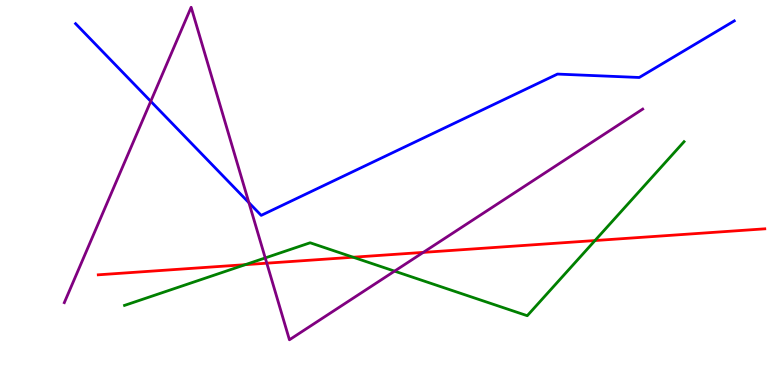[{'lines': ['blue', 'red'], 'intersections': []}, {'lines': ['green', 'red'], 'intersections': [{'x': 3.16, 'y': 3.13}, {'x': 4.56, 'y': 3.32}, {'x': 7.68, 'y': 3.75}]}, {'lines': ['purple', 'red'], 'intersections': [{'x': 3.44, 'y': 3.16}, {'x': 5.46, 'y': 3.44}]}, {'lines': ['blue', 'green'], 'intersections': []}, {'lines': ['blue', 'purple'], 'intersections': [{'x': 1.95, 'y': 7.37}, {'x': 3.21, 'y': 4.74}]}, {'lines': ['green', 'purple'], 'intersections': [{'x': 3.42, 'y': 3.3}, {'x': 5.09, 'y': 2.96}]}]